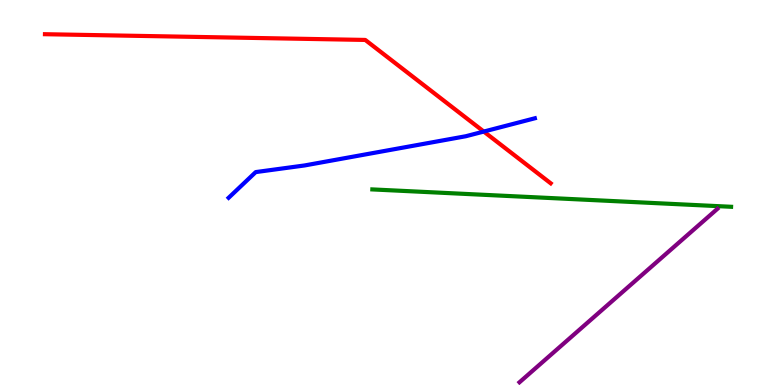[{'lines': ['blue', 'red'], 'intersections': [{'x': 6.24, 'y': 6.58}]}, {'lines': ['green', 'red'], 'intersections': []}, {'lines': ['purple', 'red'], 'intersections': []}, {'lines': ['blue', 'green'], 'intersections': []}, {'lines': ['blue', 'purple'], 'intersections': []}, {'lines': ['green', 'purple'], 'intersections': []}]